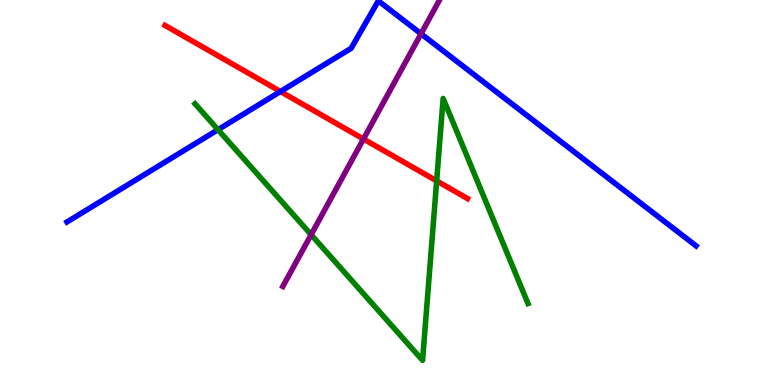[{'lines': ['blue', 'red'], 'intersections': [{'x': 3.62, 'y': 7.62}]}, {'lines': ['green', 'red'], 'intersections': [{'x': 5.63, 'y': 5.3}]}, {'lines': ['purple', 'red'], 'intersections': [{'x': 4.69, 'y': 6.39}]}, {'lines': ['blue', 'green'], 'intersections': [{'x': 2.81, 'y': 6.63}]}, {'lines': ['blue', 'purple'], 'intersections': [{'x': 5.43, 'y': 9.12}]}, {'lines': ['green', 'purple'], 'intersections': [{'x': 4.01, 'y': 3.9}]}]